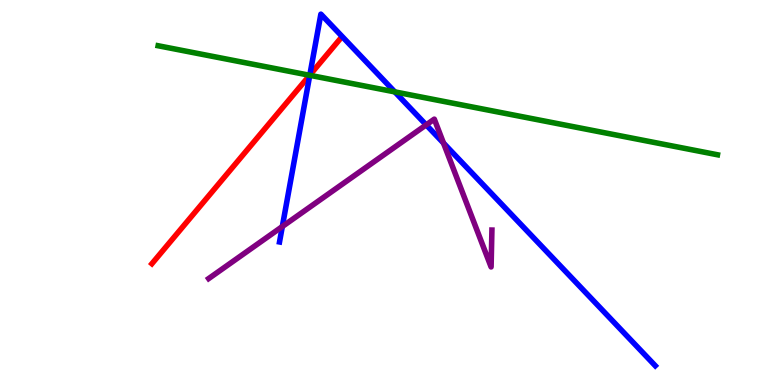[{'lines': ['blue', 'red'], 'intersections': [{'x': 4.0, 'y': 8.05}]}, {'lines': ['green', 'red'], 'intersections': [{'x': 4.0, 'y': 8.04}]}, {'lines': ['purple', 'red'], 'intersections': []}, {'lines': ['blue', 'green'], 'intersections': [{'x': 4.0, 'y': 8.04}, {'x': 5.09, 'y': 7.61}]}, {'lines': ['blue', 'purple'], 'intersections': [{'x': 3.64, 'y': 4.12}, {'x': 5.5, 'y': 6.76}, {'x': 5.72, 'y': 6.28}]}, {'lines': ['green', 'purple'], 'intersections': []}]